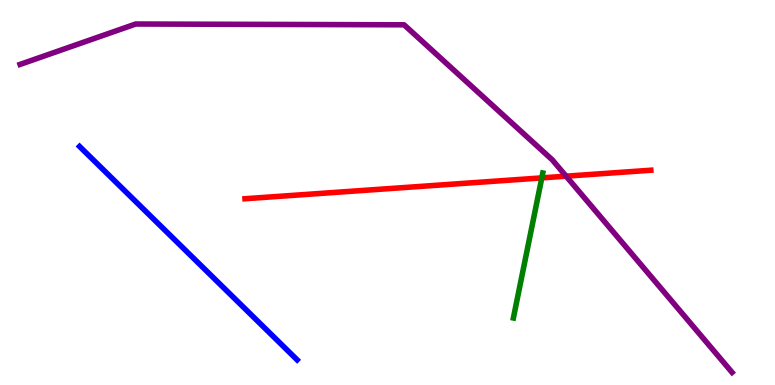[{'lines': ['blue', 'red'], 'intersections': []}, {'lines': ['green', 'red'], 'intersections': [{'x': 6.99, 'y': 5.38}]}, {'lines': ['purple', 'red'], 'intersections': [{'x': 7.3, 'y': 5.42}]}, {'lines': ['blue', 'green'], 'intersections': []}, {'lines': ['blue', 'purple'], 'intersections': []}, {'lines': ['green', 'purple'], 'intersections': []}]